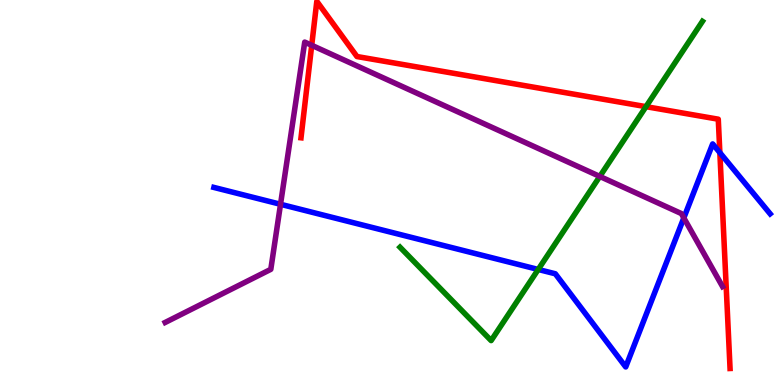[{'lines': ['blue', 'red'], 'intersections': [{'x': 9.29, 'y': 6.04}]}, {'lines': ['green', 'red'], 'intersections': [{'x': 8.34, 'y': 7.23}]}, {'lines': ['purple', 'red'], 'intersections': [{'x': 4.02, 'y': 8.82}]}, {'lines': ['blue', 'green'], 'intersections': [{'x': 6.94, 'y': 3.0}]}, {'lines': ['blue', 'purple'], 'intersections': [{'x': 3.62, 'y': 4.69}, {'x': 8.82, 'y': 4.34}]}, {'lines': ['green', 'purple'], 'intersections': [{'x': 7.74, 'y': 5.42}]}]